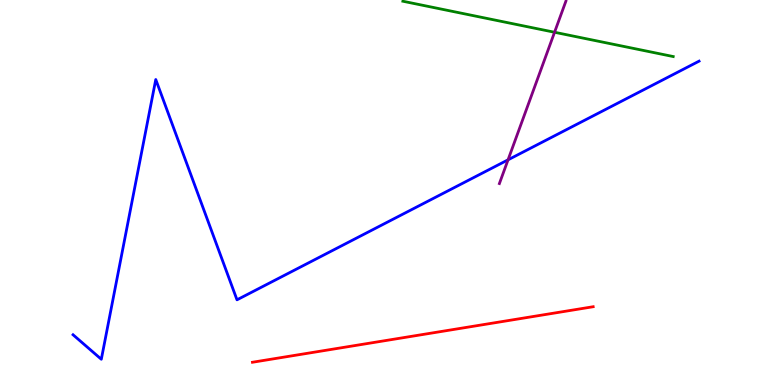[{'lines': ['blue', 'red'], 'intersections': []}, {'lines': ['green', 'red'], 'intersections': []}, {'lines': ['purple', 'red'], 'intersections': []}, {'lines': ['blue', 'green'], 'intersections': []}, {'lines': ['blue', 'purple'], 'intersections': [{'x': 6.56, 'y': 5.85}]}, {'lines': ['green', 'purple'], 'intersections': [{'x': 7.16, 'y': 9.16}]}]